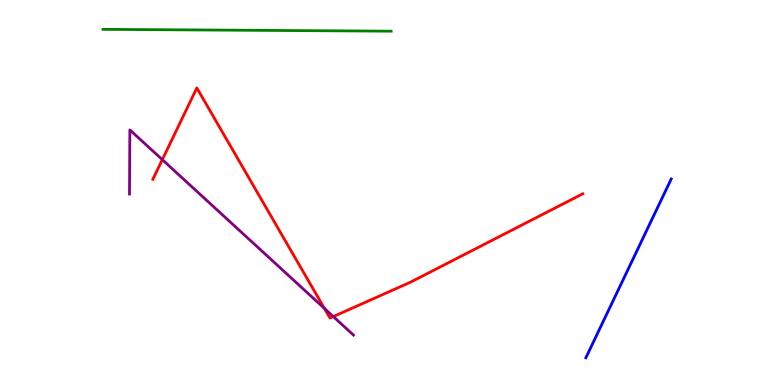[{'lines': ['blue', 'red'], 'intersections': []}, {'lines': ['green', 'red'], 'intersections': []}, {'lines': ['purple', 'red'], 'intersections': [{'x': 2.09, 'y': 5.85}, {'x': 4.19, 'y': 1.99}, {'x': 4.3, 'y': 1.78}]}, {'lines': ['blue', 'green'], 'intersections': []}, {'lines': ['blue', 'purple'], 'intersections': []}, {'lines': ['green', 'purple'], 'intersections': []}]